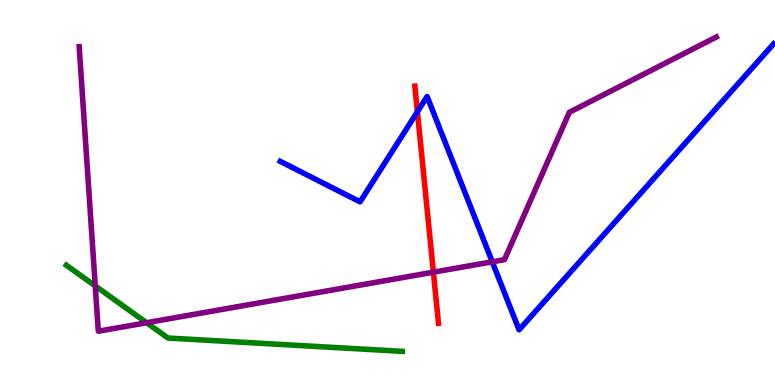[{'lines': ['blue', 'red'], 'intersections': [{'x': 5.39, 'y': 7.1}]}, {'lines': ['green', 'red'], 'intersections': []}, {'lines': ['purple', 'red'], 'intersections': [{'x': 5.59, 'y': 2.93}]}, {'lines': ['blue', 'green'], 'intersections': []}, {'lines': ['blue', 'purple'], 'intersections': [{'x': 6.35, 'y': 3.2}]}, {'lines': ['green', 'purple'], 'intersections': [{'x': 1.23, 'y': 2.57}, {'x': 1.89, 'y': 1.62}]}]